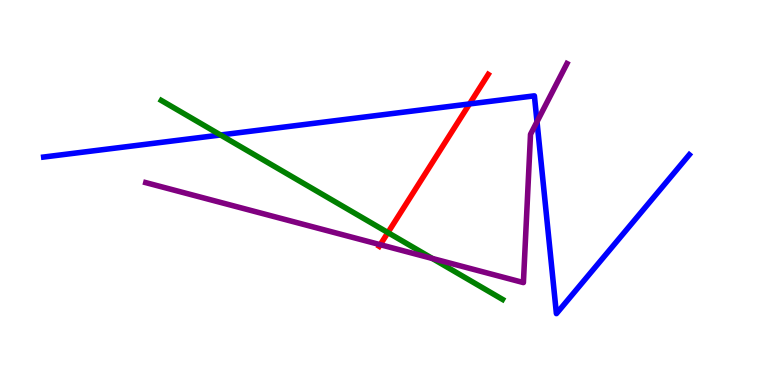[{'lines': ['blue', 'red'], 'intersections': [{'x': 6.06, 'y': 7.3}]}, {'lines': ['green', 'red'], 'intersections': [{'x': 5.01, 'y': 3.96}]}, {'lines': ['purple', 'red'], 'intersections': [{'x': 4.91, 'y': 3.64}]}, {'lines': ['blue', 'green'], 'intersections': [{'x': 2.85, 'y': 6.49}]}, {'lines': ['blue', 'purple'], 'intersections': [{'x': 6.93, 'y': 6.84}]}, {'lines': ['green', 'purple'], 'intersections': [{'x': 5.58, 'y': 3.29}]}]